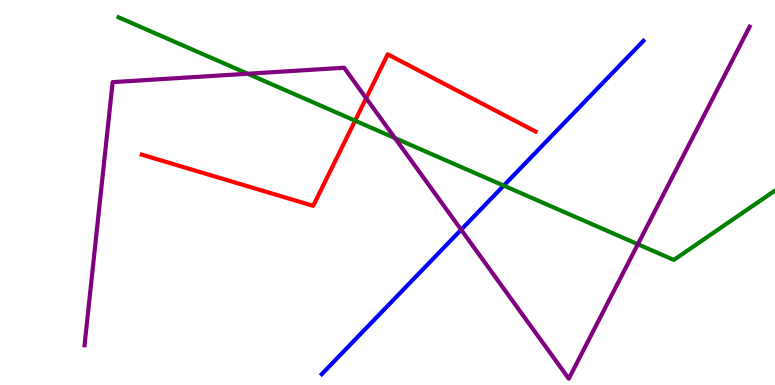[{'lines': ['blue', 'red'], 'intersections': []}, {'lines': ['green', 'red'], 'intersections': [{'x': 4.58, 'y': 6.87}]}, {'lines': ['purple', 'red'], 'intersections': [{'x': 4.72, 'y': 7.45}]}, {'lines': ['blue', 'green'], 'intersections': [{'x': 6.5, 'y': 5.18}]}, {'lines': ['blue', 'purple'], 'intersections': [{'x': 5.95, 'y': 4.03}]}, {'lines': ['green', 'purple'], 'intersections': [{'x': 3.2, 'y': 8.08}, {'x': 5.1, 'y': 6.41}, {'x': 8.23, 'y': 3.66}]}]